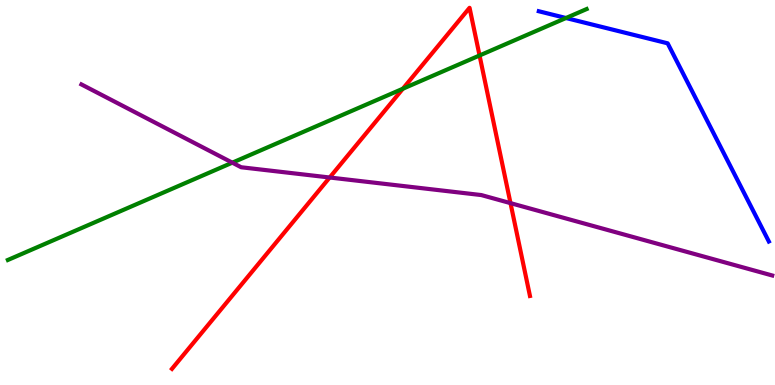[{'lines': ['blue', 'red'], 'intersections': []}, {'lines': ['green', 'red'], 'intersections': [{'x': 5.2, 'y': 7.7}, {'x': 6.19, 'y': 8.56}]}, {'lines': ['purple', 'red'], 'intersections': [{'x': 4.25, 'y': 5.39}, {'x': 6.59, 'y': 4.72}]}, {'lines': ['blue', 'green'], 'intersections': [{'x': 7.3, 'y': 9.53}]}, {'lines': ['blue', 'purple'], 'intersections': []}, {'lines': ['green', 'purple'], 'intersections': [{'x': 3.0, 'y': 5.77}]}]